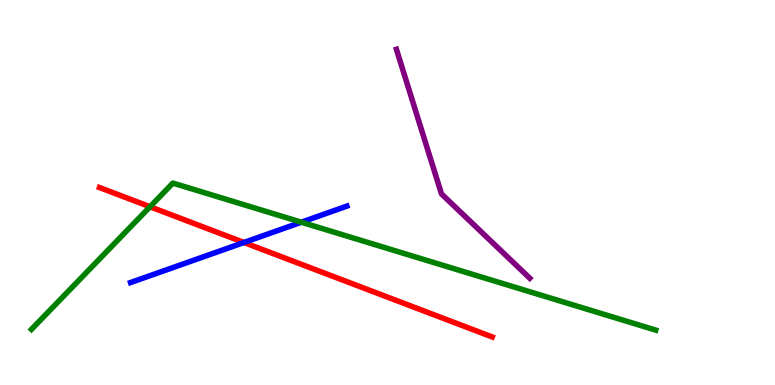[{'lines': ['blue', 'red'], 'intersections': [{'x': 3.15, 'y': 3.7}]}, {'lines': ['green', 'red'], 'intersections': [{'x': 1.94, 'y': 4.63}]}, {'lines': ['purple', 'red'], 'intersections': []}, {'lines': ['blue', 'green'], 'intersections': [{'x': 3.89, 'y': 4.23}]}, {'lines': ['blue', 'purple'], 'intersections': []}, {'lines': ['green', 'purple'], 'intersections': []}]